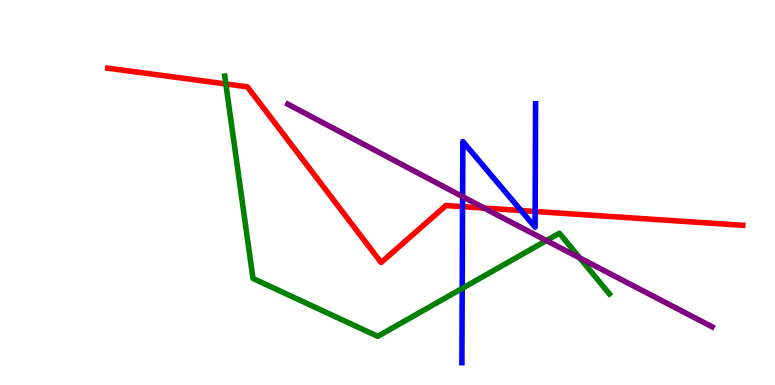[{'lines': ['blue', 'red'], 'intersections': [{'x': 5.97, 'y': 4.63}, {'x': 6.72, 'y': 4.53}, {'x': 6.91, 'y': 4.51}]}, {'lines': ['green', 'red'], 'intersections': [{'x': 2.91, 'y': 7.82}]}, {'lines': ['purple', 'red'], 'intersections': [{'x': 6.25, 'y': 4.6}]}, {'lines': ['blue', 'green'], 'intersections': [{'x': 5.96, 'y': 2.51}]}, {'lines': ['blue', 'purple'], 'intersections': [{'x': 5.97, 'y': 4.89}]}, {'lines': ['green', 'purple'], 'intersections': [{'x': 7.05, 'y': 3.75}, {'x': 7.48, 'y': 3.3}]}]